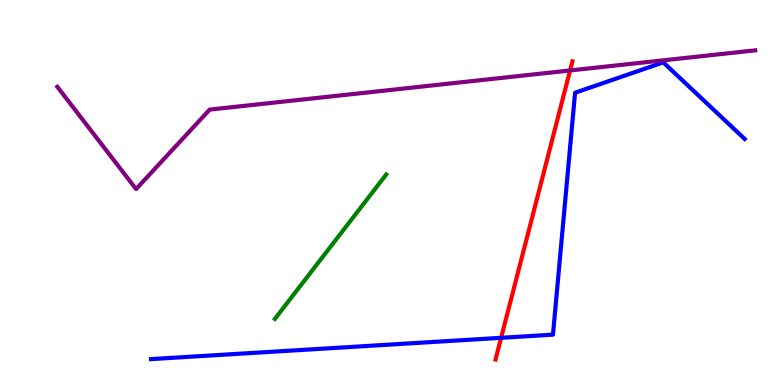[{'lines': ['blue', 'red'], 'intersections': [{'x': 6.47, 'y': 1.23}]}, {'lines': ['green', 'red'], 'intersections': []}, {'lines': ['purple', 'red'], 'intersections': [{'x': 7.36, 'y': 8.17}]}, {'lines': ['blue', 'green'], 'intersections': []}, {'lines': ['blue', 'purple'], 'intersections': []}, {'lines': ['green', 'purple'], 'intersections': []}]